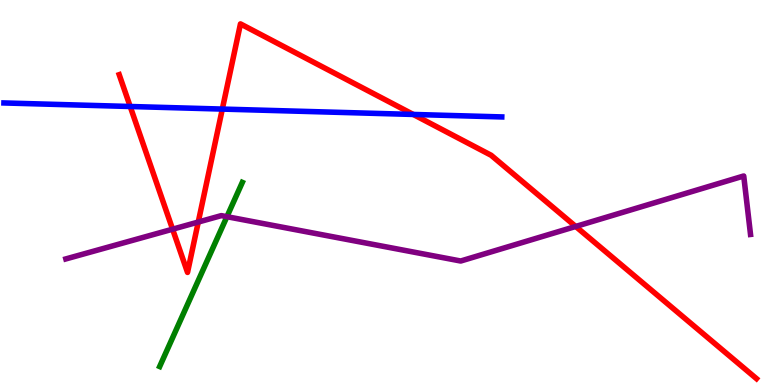[{'lines': ['blue', 'red'], 'intersections': [{'x': 1.68, 'y': 7.23}, {'x': 2.87, 'y': 7.17}, {'x': 5.33, 'y': 7.03}]}, {'lines': ['green', 'red'], 'intersections': []}, {'lines': ['purple', 'red'], 'intersections': [{'x': 2.23, 'y': 4.05}, {'x': 2.56, 'y': 4.23}, {'x': 7.43, 'y': 4.12}]}, {'lines': ['blue', 'green'], 'intersections': []}, {'lines': ['blue', 'purple'], 'intersections': []}, {'lines': ['green', 'purple'], 'intersections': [{'x': 2.93, 'y': 4.37}]}]